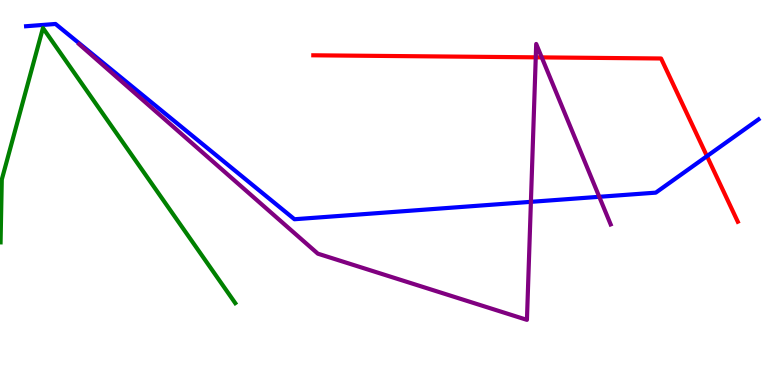[{'lines': ['blue', 'red'], 'intersections': [{'x': 9.12, 'y': 5.94}]}, {'lines': ['green', 'red'], 'intersections': []}, {'lines': ['purple', 'red'], 'intersections': [{'x': 6.91, 'y': 8.51}, {'x': 6.99, 'y': 8.51}]}, {'lines': ['blue', 'green'], 'intersections': []}, {'lines': ['blue', 'purple'], 'intersections': [{'x': 6.85, 'y': 4.76}, {'x': 7.73, 'y': 4.89}]}, {'lines': ['green', 'purple'], 'intersections': []}]